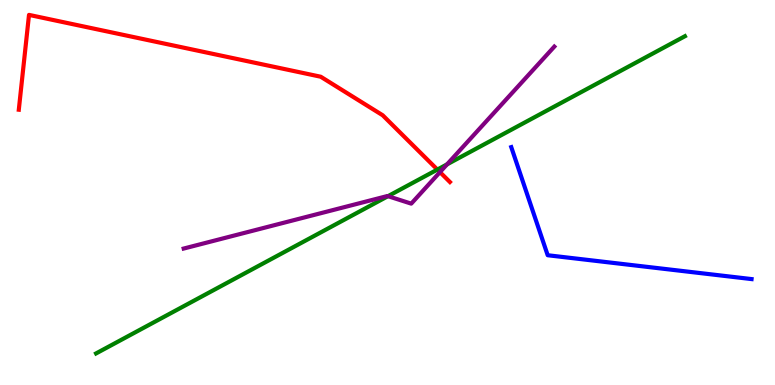[{'lines': ['blue', 'red'], 'intersections': []}, {'lines': ['green', 'red'], 'intersections': [{'x': 5.64, 'y': 5.6}]}, {'lines': ['purple', 'red'], 'intersections': [{'x': 5.68, 'y': 5.53}]}, {'lines': ['blue', 'green'], 'intersections': []}, {'lines': ['blue', 'purple'], 'intersections': []}, {'lines': ['green', 'purple'], 'intersections': [{'x': 5.01, 'y': 4.9}, {'x': 5.77, 'y': 5.73}]}]